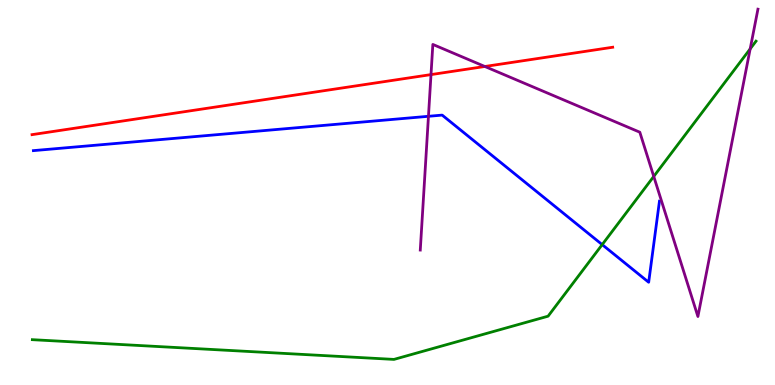[{'lines': ['blue', 'red'], 'intersections': []}, {'lines': ['green', 'red'], 'intersections': []}, {'lines': ['purple', 'red'], 'intersections': [{'x': 5.56, 'y': 8.06}, {'x': 6.26, 'y': 8.27}]}, {'lines': ['blue', 'green'], 'intersections': [{'x': 7.77, 'y': 3.65}]}, {'lines': ['blue', 'purple'], 'intersections': [{'x': 5.53, 'y': 6.98}]}, {'lines': ['green', 'purple'], 'intersections': [{'x': 8.44, 'y': 5.42}, {'x': 9.68, 'y': 8.73}]}]